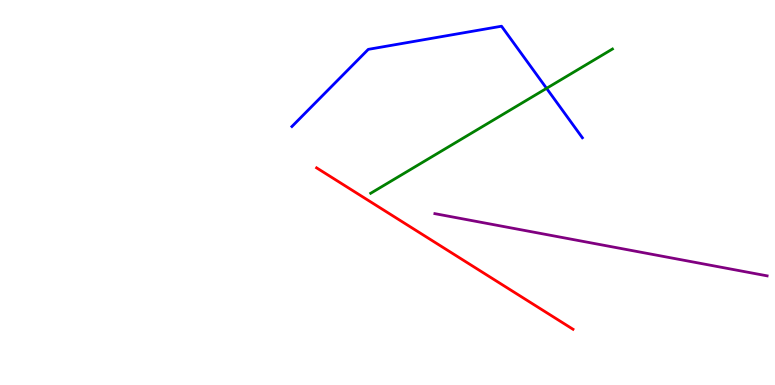[{'lines': ['blue', 'red'], 'intersections': []}, {'lines': ['green', 'red'], 'intersections': []}, {'lines': ['purple', 'red'], 'intersections': []}, {'lines': ['blue', 'green'], 'intersections': [{'x': 7.05, 'y': 7.71}]}, {'lines': ['blue', 'purple'], 'intersections': []}, {'lines': ['green', 'purple'], 'intersections': []}]